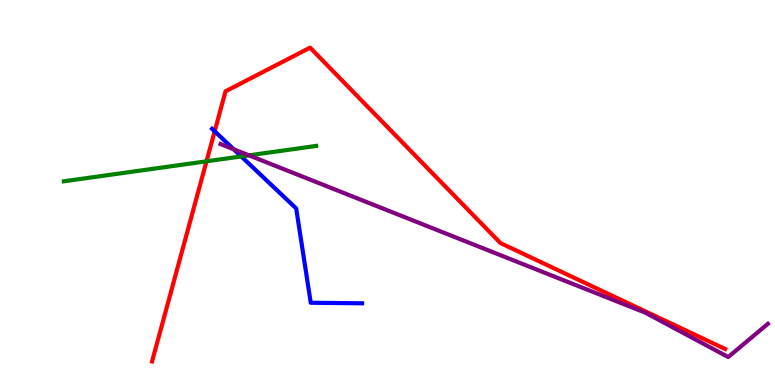[{'lines': ['blue', 'red'], 'intersections': [{'x': 2.77, 'y': 6.59}]}, {'lines': ['green', 'red'], 'intersections': [{'x': 2.66, 'y': 5.81}]}, {'lines': ['purple', 'red'], 'intersections': []}, {'lines': ['blue', 'green'], 'intersections': [{'x': 3.11, 'y': 5.94}]}, {'lines': ['blue', 'purple'], 'intersections': [{'x': 3.02, 'y': 6.12}]}, {'lines': ['green', 'purple'], 'intersections': [{'x': 3.21, 'y': 5.96}]}]